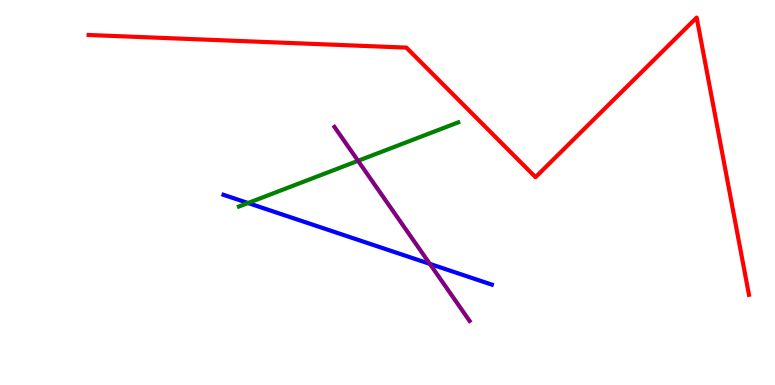[{'lines': ['blue', 'red'], 'intersections': []}, {'lines': ['green', 'red'], 'intersections': []}, {'lines': ['purple', 'red'], 'intersections': []}, {'lines': ['blue', 'green'], 'intersections': [{'x': 3.2, 'y': 4.73}]}, {'lines': ['blue', 'purple'], 'intersections': [{'x': 5.55, 'y': 3.15}]}, {'lines': ['green', 'purple'], 'intersections': [{'x': 4.62, 'y': 5.82}]}]